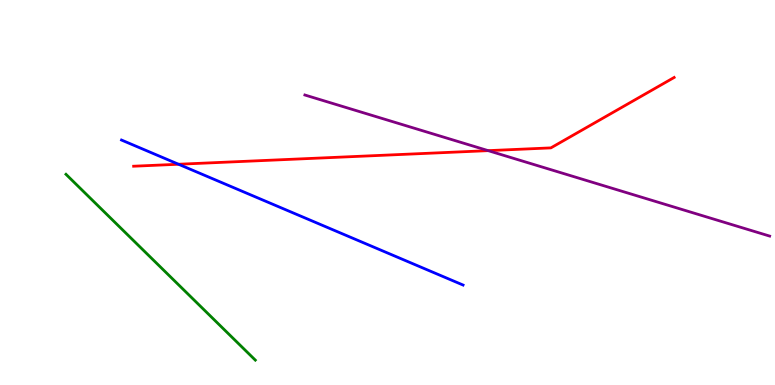[{'lines': ['blue', 'red'], 'intersections': [{'x': 2.3, 'y': 5.73}]}, {'lines': ['green', 'red'], 'intersections': []}, {'lines': ['purple', 'red'], 'intersections': [{'x': 6.3, 'y': 6.09}]}, {'lines': ['blue', 'green'], 'intersections': []}, {'lines': ['blue', 'purple'], 'intersections': []}, {'lines': ['green', 'purple'], 'intersections': []}]